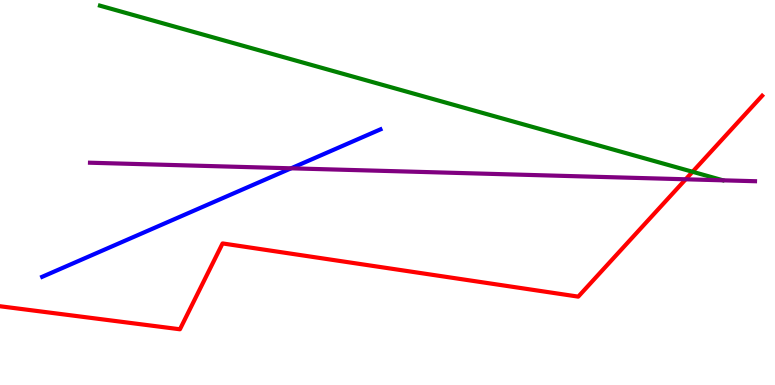[{'lines': ['blue', 'red'], 'intersections': []}, {'lines': ['green', 'red'], 'intersections': [{'x': 8.94, 'y': 5.54}]}, {'lines': ['purple', 'red'], 'intersections': [{'x': 8.85, 'y': 5.34}]}, {'lines': ['blue', 'green'], 'intersections': []}, {'lines': ['blue', 'purple'], 'intersections': [{'x': 3.76, 'y': 5.63}]}, {'lines': ['green', 'purple'], 'intersections': []}]